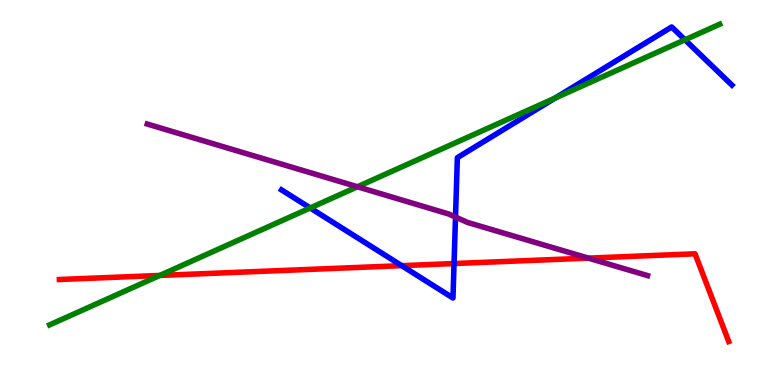[{'lines': ['blue', 'red'], 'intersections': [{'x': 5.18, 'y': 3.1}, {'x': 5.86, 'y': 3.15}]}, {'lines': ['green', 'red'], 'intersections': [{'x': 2.06, 'y': 2.85}]}, {'lines': ['purple', 'red'], 'intersections': [{'x': 7.59, 'y': 3.3}]}, {'lines': ['blue', 'green'], 'intersections': [{'x': 4.0, 'y': 4.6}, {'x': 7.16, 'y': 7.45}, {'x': 8.84, 'y': 8.97}]}, {'lines': ['blue', 'purple'], 'intersections': [{'x': 5.88, 'y': 4.36}]}, {'lines': ['green', 'purple'], 'intersections': [{'x': 4.61, 'y': 5.15}]}]